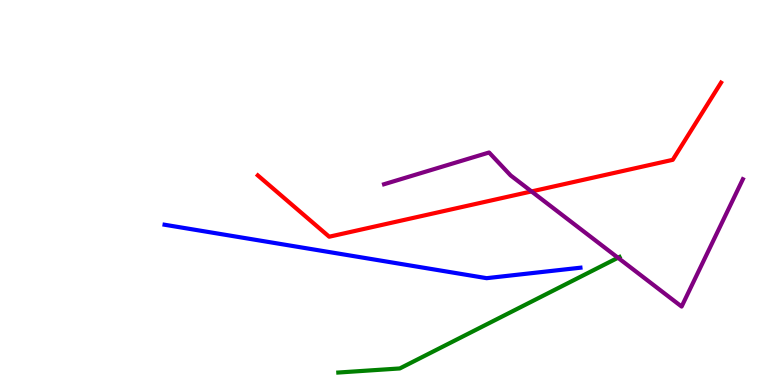[{'lines': ['blue', 'red'], 'intersections': []}, {'lines': ['green', 'red'], 'intersections': []}, {'lines': ['purple', 'red'], 'intersections': [{'x': 6.86, 'y': 5.03}]}, {'lines': ['blue', 'green'], 'intersections': []}, {'lines': ['blue', 'purple'], 'intersections': []}, {'lines': ['green', 'purple'], 'intersections': [{'x': 7.97, 'y': 3.31}]}]